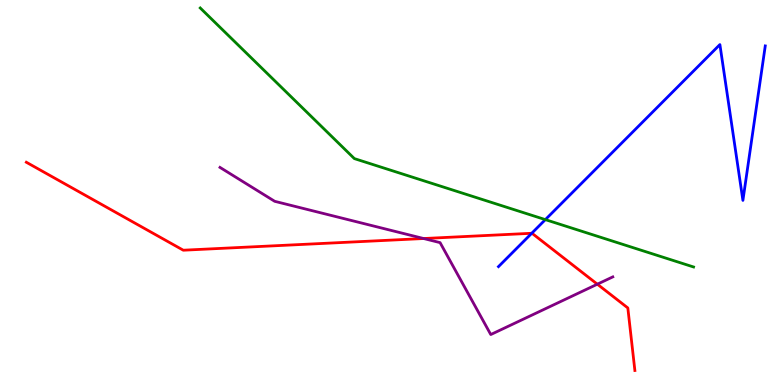[{'lines': ['blue', 'red'], 'intersections': [{'x': 6.86, 'y': 3.94}]}, {'lines': ['green', 'red'], 'intersections': []}, {'lines': ['purple', 'red'], 'intersections': [{'x': 5.47, 'y': 3.8}, {'x': 7.71, 'y': 2.62}]}, {'lines': ['blue', 'green'], 'intersections': [{'x': 7.04, 'y': 4.3}]}, {'lines': ['blue', 'purple'], 'intersections': []}, {'lines': ['green', 'purple'], 'intersections': []}]